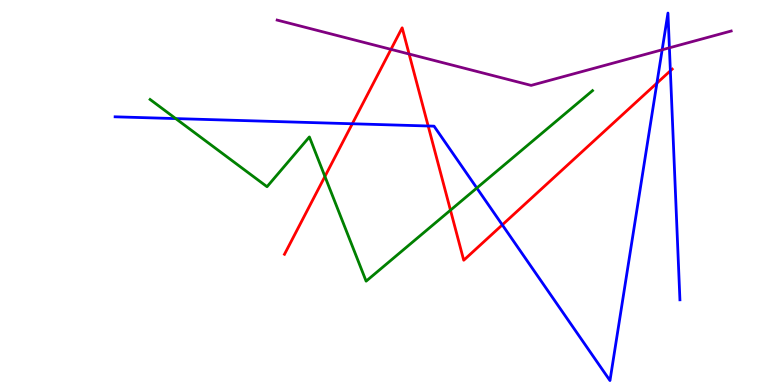[{'lines': ['blue', 'red'], 'intersections': [{'x': 4.55, 'y': 6.79}, {'x': 5.52, 'y': 6.73}, {'x': 6.48, 'y': 4.16}, {'x': 8.48, 'y': 7.84}, {'x': 8.65, 'y': 8.16}]}, {'lines': ['green', 'red'], 'intersections': [{'x': 4.19, 'y': 5.42}, {'x': 5.81, 'y': 4.54}]}, {'lines': ['purple', 'red'], 'intersections': [{'x': 5.04, 'y': 8.72}, {'x': 5.28, 'y': 8.6}]}, {'lines': ['blue', 'green'], 'intersections': [{'x': 2.27, 'y': 6.92}, {'x': 6.15, 'y': 5.12}]}, {'lines': ['blue', 'purple'], 'intersections': [{'x': 8.54, 'y': 8.71}, {'x': 8.64, 'y': 8.76}]}, {'lines': ['green', 'purple'], 'intersections': []}]